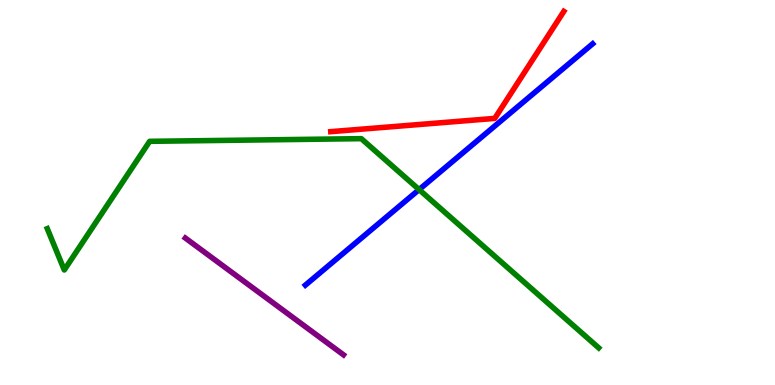[{'lines': ['blue', 'red'], 'intersections': []}, {'lines': ['green', 'red'], 'intersections': []}, {'lines': ['purple', 'red'], 'intersections': []}, {'lines': ['blue', 'green'], 'intersections': [{'x': 5.41, 'y': 5.08}]}, {'lines': ['blue', 'purple'], 'intersections': []}, {'lines': ['green', 'purple'], 'intersections': []}]